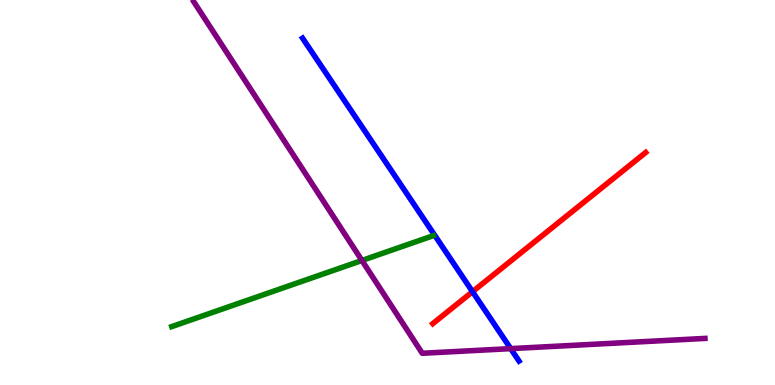[{'lines': ['blue', 'red'], 'intersections': [{'x': 6.1, 'y': 2.42}]}, {'lines': ['green', 'red'], 'intersections': []}, {'lines': ['purple', 'red'], 'intersections': []}, {'lines': ['blue', 'green'], 'intersections': []}, {'lines': ['blue', 'purple'], 'intersections': [{'x': 6.59, 'y': 0.945}]}, {'lines': ['green', 'purple'], 'intersections': [{'x': 4.67, 'y': 3.23}]}]